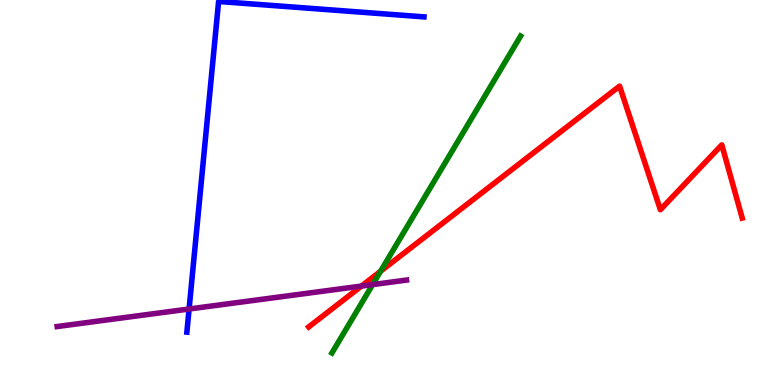[{'lines': ['blue', 'red'], 'intersections': []}, {'lines': ['green', 'red'], 'intersections': [{'x': 4.91, 'y': 2.95}]}, {'lines': ['purple', 'red'], 'intersections': [{'x': 4.66, 'y': 2.57}]}, {'lines': ['blue', 'green'], 'intersections': []}, {'lines': ['blue', 'purple'], 'intersections': [{'x': 2.44, 'y': 1.97}]}, {'lines': ['green', 'purple'], 'intersections': [{'x': 4.81, 'y': 2.61}]}]